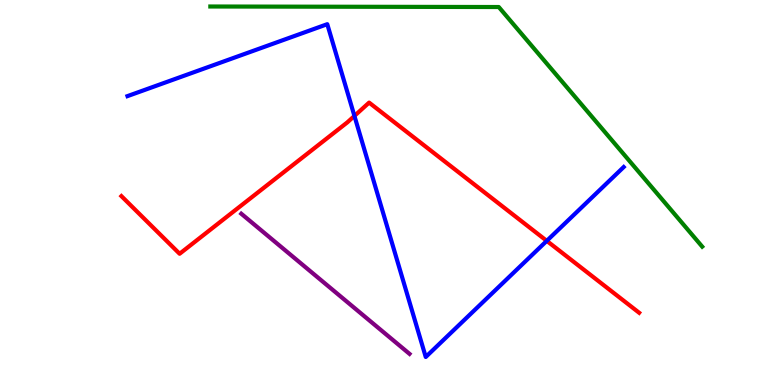[{'lines': ['blue', 'red'], 'intersections': [{'x': 4.57, 'y': 6.99}, {'x': 7.06, 'y': 3.74}]}, {'lines': ['green', 'red'], 'intersections': []}, {'lines': ['purple', 'red'], 'intersections': []}, {'lines': ['blue', 'green'], 'intersections': []}, {'lines': ['blue', 'purple'], 'intersections': []}, {'lines': ['green', 'purple'], 'intersections': []}]